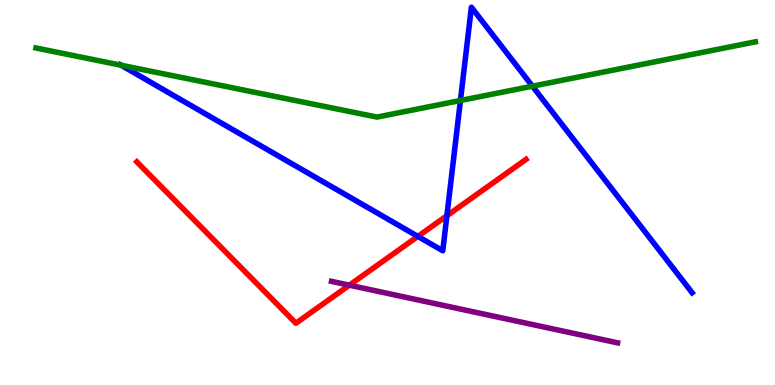[{'lines': ['blue', 'red'], 'intersections': [{'x': 5.39, 'y': 3.86}, {'x': 5.77, 'y': 4.4}]}, {'lines': ['green', 'red'], 'intersections': []}, {'lines': ['purple', 'red'], 'intersections': [{'x': 4.51, 'y': 2.59}]}, {'lines': ['blue', 'green'], 'intersections': [{'x': 1.56, 'y': 8.31}, {'x': 5.94, 'y': 7.39}, {'x': 6.87, 'y': 7.76}]}, {'lines': ['blue', 'purple'], 'intersections': []}, {'lines': ['green', 'purple'], 'intersections': []}]